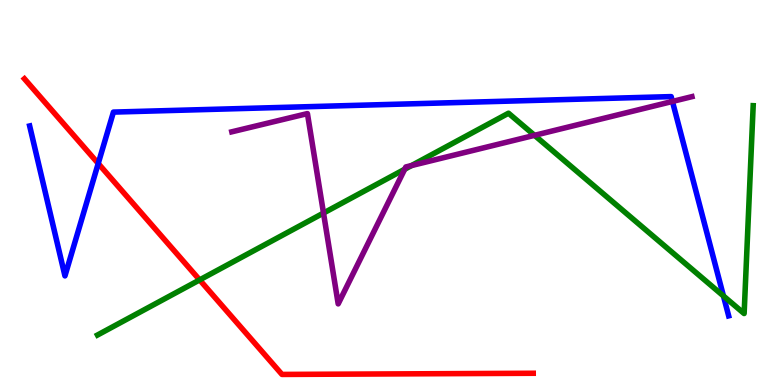[{'lines': ['blue', 'red'], 'intersections': [{'x': 1.27, 'y': 5.75}]}, {'lines': ['green', 'red'], 'intersections': [{'x': 2.58, 'y': 2.73}]}, {'lines': ['purple', 'red'], 'intersections': []}, {'lines': ['blue', 'green'], 'intersections': [{'x': 9.33, 'y': 2.31}]}, {'lines': ['blue', 'purple'], 'intersections': [{'x': 8.68, 'y': 7.36}]}, {'lines': ['green', 'purple'], 'intersections': [{'x': 4.17, 'y': 4.47}, {'x': 5.22, 'y': 5.6}, {'x': 5.31, 'y': 5.7}, {'x': 6.9, 'y': 6.48}]}]